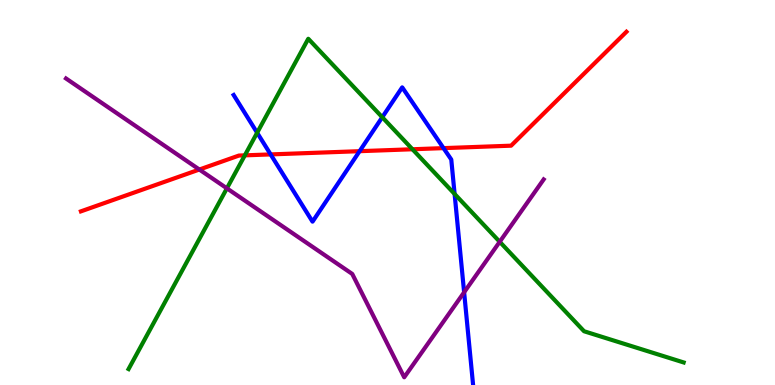[{'lines': ['blue', 'red'], 'intersections': [{'x': 3.49, 'y': 5.99}, {'x': 4.64, 'y': 6.07}, {'x': 5.72, 'y': 6.15}]}, {'lines': ['green', 'red'], 'intersections': [{'x': 3.16, 'y': 5.96}, {'x': 5.32, 'y': 6.12}]}, {'lines': ['purple', 'red'], 'intersections': [{'x': 2.57, 'y': 5.6}]}, {'lines': ['blue', 'green'], 'intersections': [{'x': 3.32, 'y': 6.55}, {'x': 4.93, 'y': 6.96}, {'x': 5.87, 'y': 4.96}]}, {'lines': ['blue', 'purple'], 'intersections': [{'x': 5.99, 'y': 2.41}]}, {'lines': ['green', 'purple'], 'intersections': [{'x': 2.93, 'y': 5.11}, {'x': 6.45, 'y': 3.72}]}]